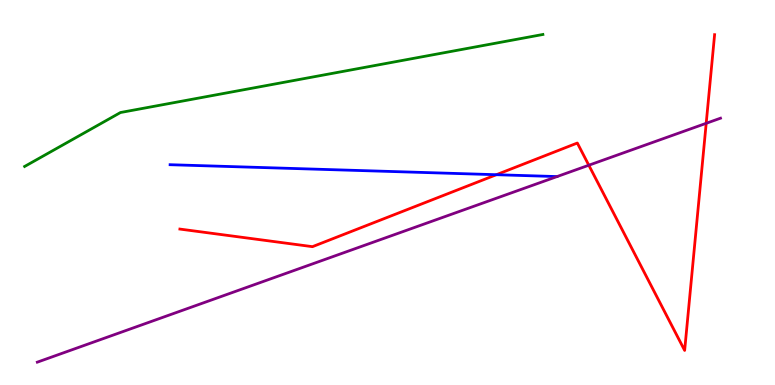[{'lines': ['blue', 'red'], 'intersections': [{'x': 6.4, 'y': 5.46}]}, {'lines': ['green', 'red'], 'intersections': []}, {'lines': ['purple', 'red'], 'intersections': [{'x': 7.6, 'y': 5.71}, {'x': 9.11, 'y': 6.8}]}, {'lines': ['blue', 'green'], 'intersections': []}, {'lines': ['blue', 'purple'], 'intersections': []}, {'lines': ['green', 'purple'], 'intersections': []}]